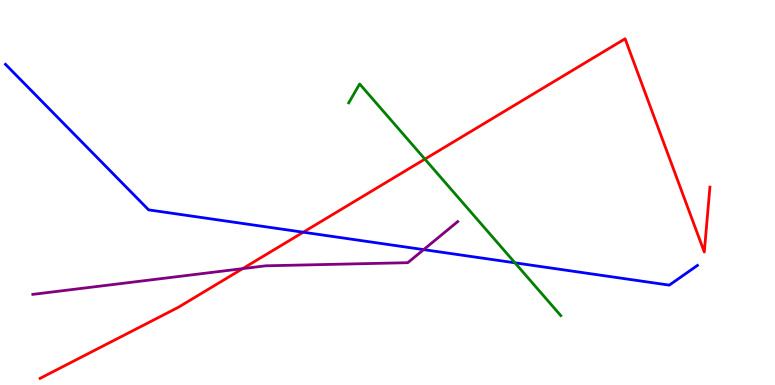[{'lines': ['blue', 'red'], 'intersections': [{'x': 3.91, 'y': 3.97}]}, {'lines': ['green', 'red'], 'intersections': [{'x': 5.48, 'y': 5.87}]}, {'lines': ['purple', 'red'], 'intersections': [{'x': 3.13, 'y': 3.02}]}, {'lines': ['blue', 'green'], 'intersections': [{'x': 6.64, 'y': 3.17}]}, {'lines': ['blue', 'purple'], 'intersections': [{'x': 5.47, 'y': 3.52}]}, {'lines': ['green', 'purple'], 'intersections': []}]